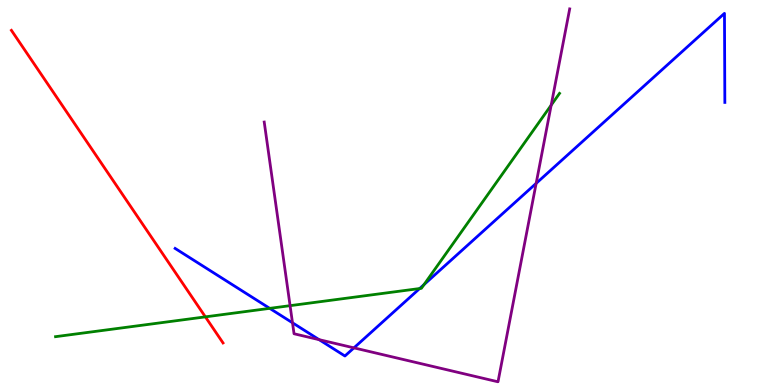[{'lines': ['blue', 'red'], 'intersections': []}, {'lines': ['green', 'red'], 'intersections': [{'x': 2.65, 'y': 1.77}]}, {'lines': ['purple', 'red'], 'intersections': []}, {'lines': ['blue', 'green'], 'intersections': [{'x': 3.48, 'y': 1.99}, {'x': 5.41, 'y': 2.51}, {'x': 5.47, 'y': 2.61}]}, {'lines': ['blue', 'purple'], 'intersections': [{'x': 3.77, 'y': 1.62}, {'x': 4.12, 'y': 1.18}, {'x': 4.57, 'y': 0.965}, {'x': 6.92, 'y': 5.24}]}, {'lines': ['green', 'purple'], 'intersections': [{'x': 3.74, 'y': 2.06}, {'x': 7.11, 'y': 7.27}]}]